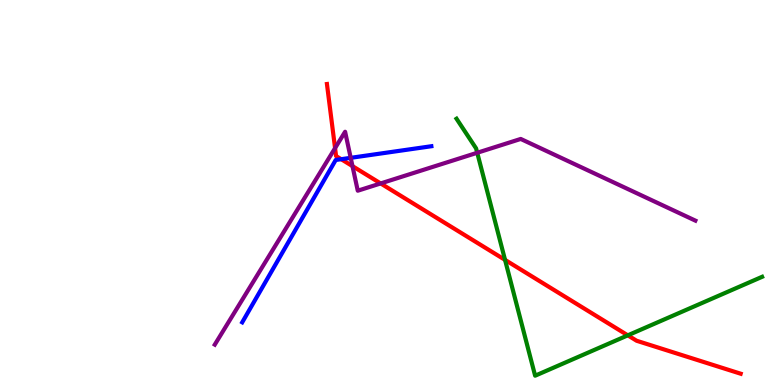[{'lines': ['blue', 'red'], 'intersections': [{'x': 4.4, 'y': 5.87}]}, {'lines': ['green', 'red'], 'intersections': [{'x': 6.52, 'y': 3.25}, {'x': 8.1, 'y': 1.29}]}, {'lines': ['purple', 'red'], 'intersections': [{'x': 4.32, 'y': 6.15}, {'x': 4.55, 'y': 5.68}, {'x': 4.91, 'y': 5.24}]}, {'lines': ['blue', 'green'], 'intersections': []}, {'lines': ['blue', 'purple'], 'intersections': [{'x': 4.53, 'y': 5.9}]}, {'lines': ['green', 'purple'], 'intersections': [{'x': 6.16, 'y': 6.03}]}]